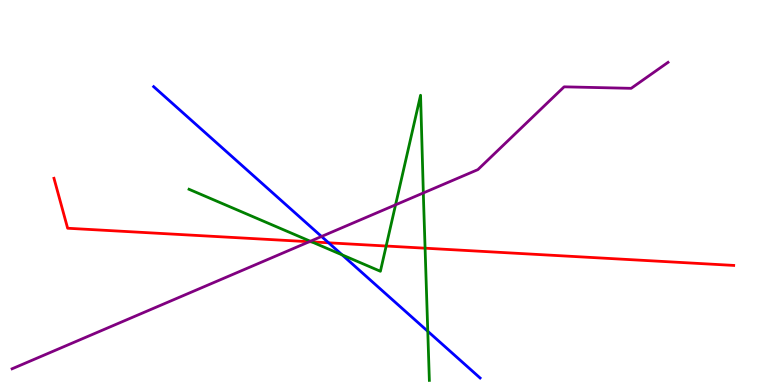[{'lines': ['blue', 'red'], 'intersections': [{'x': 4.24, 'y': 3.69}]}, {'lines': ['green', 'red'], 'intersections': [{'x': 4.02, 'y': 3.72}, {'x': 4.98, 'y': 3.61}, {'x': 5.48, 'y': 3.55}]}, {'lines': ['purple', 'red'], 'intersections': [{'x': 3.99, 'y': 3.72}]}, {'lines': ['blue', 'green'], 'intersections': [{'x': 4.42, 'y': 3.38}, {'x': 5.52, 'y': 1.4}]}, {'lines': ['blue', 'purple'], 'intersections': [{'x': 4.15, 'y': 3.86}]}, {'lines': ['green', 'purple'], 'intersections': [{'x': 4.0, 'y': 3.73}, {'x': 5.1, 'y': 4.68}, {'x': 5.46, 'y': 4.99}]}]